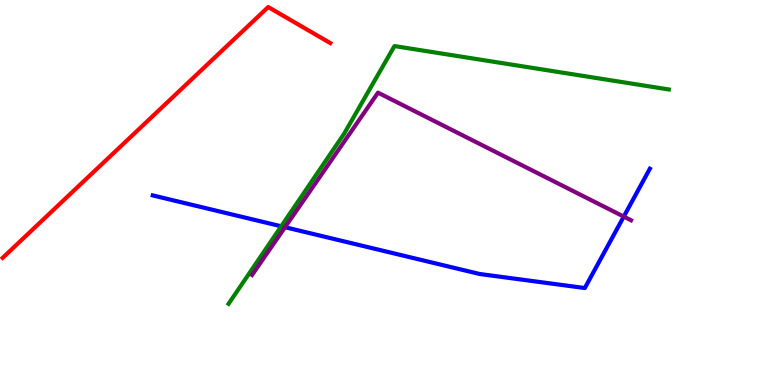[{'lines': ['blue', 'red'], 'intersections': []}, {'lines': ['green', 'red'], 'intersections': []}, {'lines': ['purple', 'red'], 'intersections': []}, {'lines': ['blue', 'green'], 'intersections': [{'x': 3.63, 'y': 4.12}]}, {'lines': ['blue', 'purple'], 'intersections': [{'x': 3.68, 'y': 4.1}, {'x': 8.05, 'y': 4.37}]}, {'lines': ['green', 'purple'], 'intersections': []}]